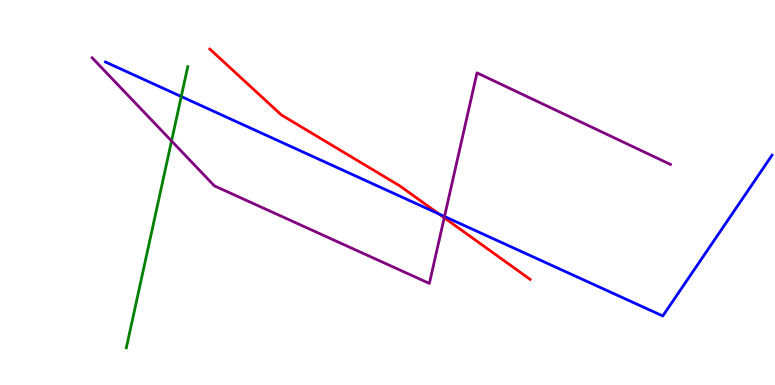[{'lines': ['blue', 'red'], 'intersections': [{'x': 5.66, 'y': 4.44}]}, {'lines': ['green', 'red'], 'intersections': []}, {'lines': ['purple', 'red'], 'intersections': [{'x': 5.73, 'y': 4.34}]}, {'lines': ['blue', 'green'], 'intersections': [{'x': 2.34, 'y': 7.49}]}, {'lines': ['blue', 'purple'], 'intersections': [{'x': 5.74, 'y': 4.38}]}, {'lines': ['green', 'purple'], 'intersections': [{'x': 2.21, 'y': 6.34}]}]